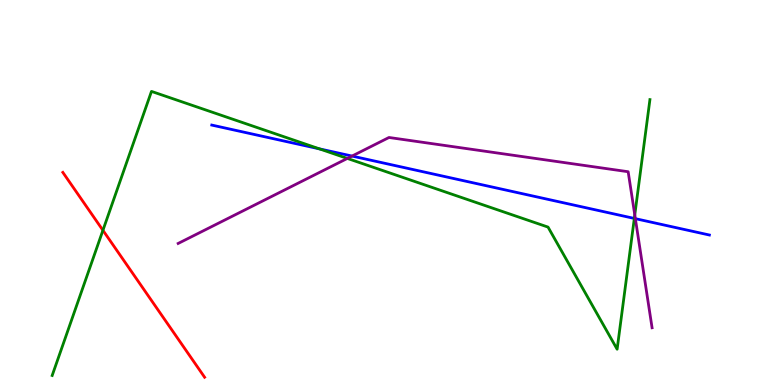[{'lines': ['blue', 'red'], 'intersections': []}, {'lines': ['green', 'red'], 'intersections': [{'x': 1.33, 'y': 4.02}]}, {'lines': ['purple', 'red'], 'intersections': []}, {'lines': ['blue', 'green'], 'intersections': [{'x': 4.12, 'y': 6.13}, {'x': 8.18, 'y': 4.33}]}, {'lines': ['blue', 'purple'], 'intersections': [{'x': 4.54, 'y': 5.95}, {'x': 8.2, 'y': 4.32}]}, {'lines': ['green', 'purple'], 'intersections': [{'x': 4.48, 'y': 5.89}, {'x': 8.19, 'y': 4.42}]}]